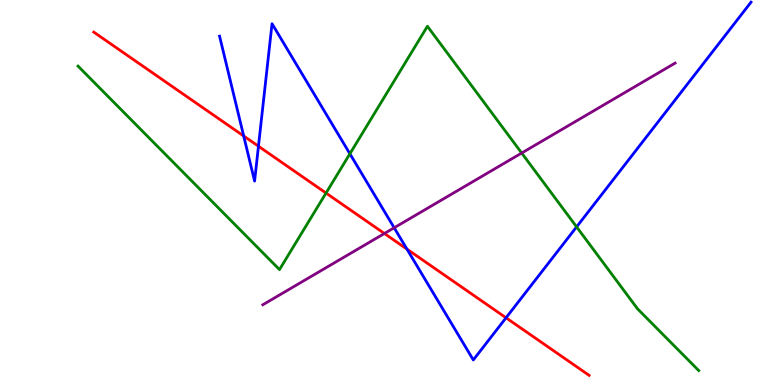[{'lines': ['blue', 'red'], 'intersections': [{'x': 3.14, 'y': 6.47}, {'x': 3.33, 'y': 6.2}, {'x': 5.25, 'y': 3.53}, {'x': 6.53, 'y': 1.75}]}, {'lines': ['green', 'red'], 'intersections': [{'x': 4.21, 'y': 4.99}]}, {'lines': ['purple', 'red'], 'intersections': [{'x': 4.96, 'y': 3.94}]}, {'lines': ['blue', 'green'], 'intersections': [{'x': 4.51, 'y': 6.01}, {'x': 7.44, 'y': 4.11}]}, {'lines': ['blue', 'purple'], 'intersections': [{'x': 5.09, 'y': 4.08}]}, {'lines': ['green', 'purple'], 'intersections': [{'x': 6.73, 'y': 6.03}]}]